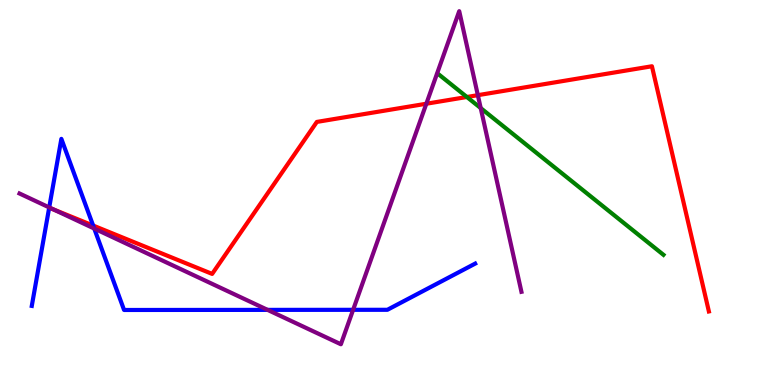[{'lines': ['blue', 'red'], 'intersections': [{'x': 1.2, 'y': 4.14}]}, {'lines': ['green', 'red'], 'intersections': [{'x': 6.02, 'y': 7.48}]}, {'lines': ['purple', 'red'], 'intersections': [{'x': 0.693, 'y': 4.56}, {'x': 5.5, 'y': 7.31}, {'x': 6.17, 'y': 7.53}]}, {'lines': ['blue', 'green'], 'intersections': []}, {'lines': ['blue', 'purple'], 'intersections': [{'x': 0.635, 'y': 4.61}, {'x': 1.22, 'y': 4.06}, {'x': 3.45, 'y': 1.95}, {'x': 4.56, 'y': 1.95}]}, {'lines': ['green', 'purple'], 'intersections': [{'x': 6.2, 'y': 7.19}]}]